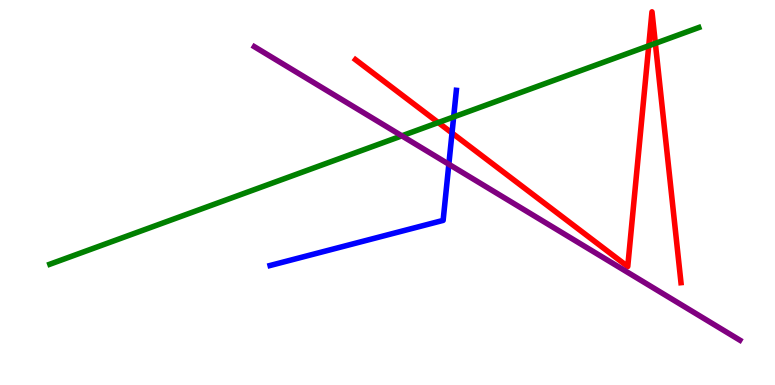[{'lines': ['blue', 'red'], 'intersections': [{'x': 5.83, 'y': 6.55}]}, {'lines': ['green', 'red'], 'intersections': [{'x': 5.65, 'y': 6.82}, {'x': 8.37, 'y': 8.81}, {'x': 8.46, 'y': 8.87}]}, {'lines': ['purple', 'red'], 'intersections': []}, {'lines': ['blue', 'green'], 'intersections': [{'x': 5.85, 'y': 6.96}]}, {'lines': ['blue', 'purple'], 'intersections': [{'x': 5.79, 'y': 5.73}]}, {'lines': ['green', 'purple'], 'intersections': [{'x': 5.18, 'y': 6.47}]}]